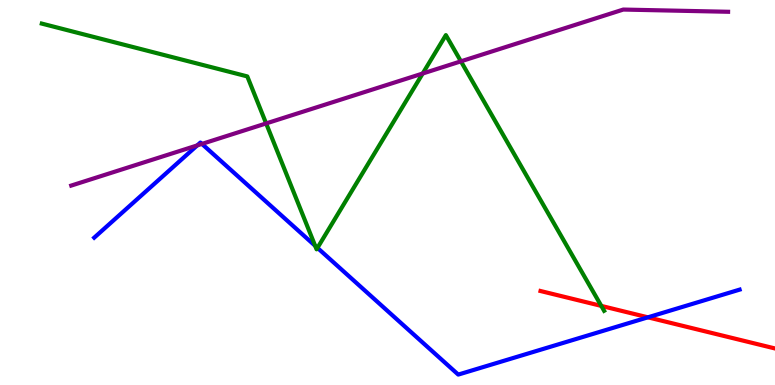[{'lines': ['blue', 'red'], 'intersections': [{'x': 8.36, 'y': 1.76}]}, {'lines': ['green', 'red'], 'intersections': [{'x': 7.76, 'y': 2.05}]}, {'lines': ['purple', 'red'], 'intersections': []}, {'lines': ['blue', 'green'], 'intersections': [{'x': 4.07, 'y': 3.62}, {'x': 4.1, 'y': 3.56}]}, {'lines': ['blue', 'purple'], 'intersections': [{'x': 2.55, 'y': 6.22}, {'x': 2.61, 'y': 6.26}]}, {'lines': ['green', 'purple'], 'intersections': [{'x': 3.43, 'y': 6.79}, {'x': 5.45, 'y': 8.09}, {'x': 5.95, 'y': 8.41}]}]